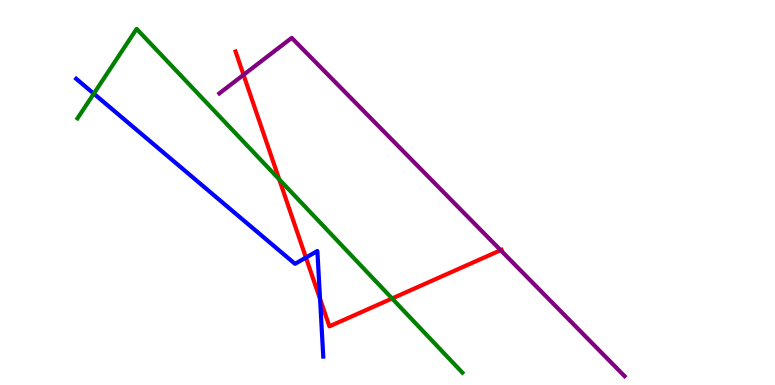[{'lines': ['blue', 'red'], 'intersections': [{'x': 3.95, 'y': 3.31}, {'x': 4.13, 'y': 2.24}]}, {'lines': ['green', 'red'], 'intersections': [{'x': 3.6, 'y': 5.34}, {'x': 5.06, 'y': 2.25}]}, {'lines': ['purple', 'red'], 'intersections': [{'x': 3.14, 'y': 8.06}, {'x': 6.46, 'y': 3.5}]}, {'lines': ['blue', 'green'], 'intersections': [{'x': 1.21, 'y': 7.57}]}, {'lines': ['blue', 'purple'], 'intersections': []}, {'lines': ['green', 'purple'], 'intersections': []}]